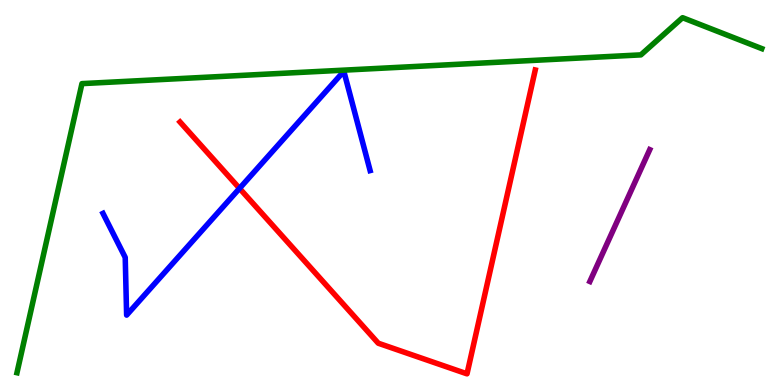[{'lines': ['blue', 'red'], 'intersections': [{'x': 3.09, 'y': 5.11}]}, {'lines': ['green', 'red'], 'intersections': []}, {'lines': ['purple', 'red'], 'intersections': []}, {'lines': ['blue', 'green'], 'intersections': []}, {'lines': ['blue', 'purple'], 'intersections': []}, {'lines': ['green', 'purple'], 'intersections': []}]